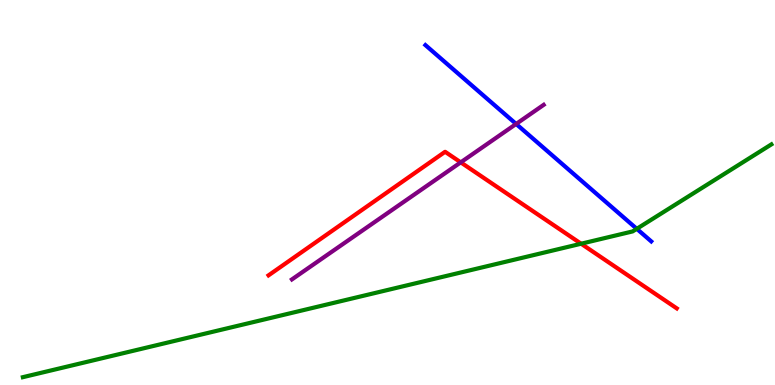[{'lines': ['blue', 'red'], 'intersections': []}, {'lines': ['green', 'red'], 'intersections': [{'x': 7.5, 'y': 3.67}]}, {'lines': ['purple', 'red'], 'intersections': [{'x': 5.95, 'y': 5.78}]}, {'lines': ['blue', 'green'], 'intersections': [{'x': 8.22, 'y': 4.06}]}, {'lines': ['blue', 'purple'], 'intersections': [{'x': 6.66, 'y': 6.78}]}, {'lines': ['green', 'purple'], 'intersections': []}]